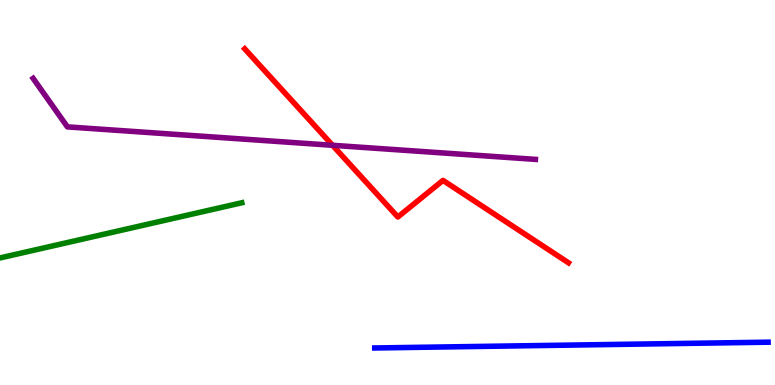[{'lines': ['blue', 'red'], 'intersections': []}, {'lines': ['green', 'red'], 'intersections': []}, {'lines': ['purple', 'red'], 'intersections': [{'x': 4.29, 'y': 6.23}]}, {'lines': ['blue', 'green'], 'intersections': []}, {'lines': ['blue', 'purple'], 'intersections': []}, {'lines': ['green', 'purple'], 'intersections': []}]